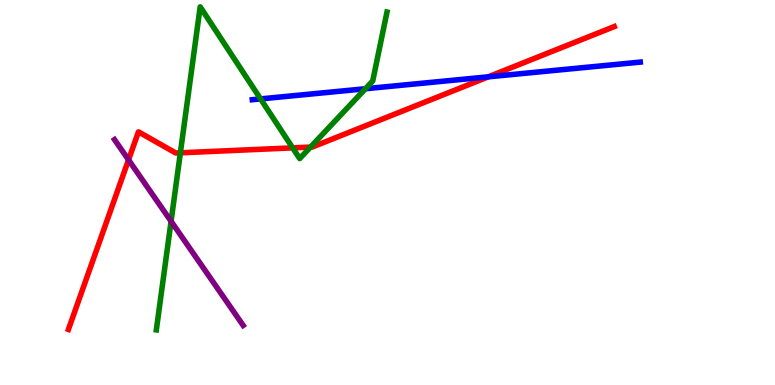[{'lines': ['blue', 'red'], 'intersections': [{'x': 6.3, 'y': 8.0}]}, {'lines': ['green', 'red'], 'intersections': [{'x': 2.33, 'y': 6.03}, {'x': 3.78, 'y': 6.16}, {'x': 4.01, 'y': 6.18}]}, {'lines': ['purple', 'red'], 'intersections': [{'x': 1.66, 'y': 5.85}]}, {'lines': ['blue', 'green'], 'intersections': [{'x': 3.36, 'y': 7.43}, {'x': 4.72, 'y': 7.7}]}, {'lines': ['blue', 'purple'], 'intersections': []}, {'lines': ['green', 'purple'], 'intersections': [{'x': 2.21, 'y': 4.25}]}]